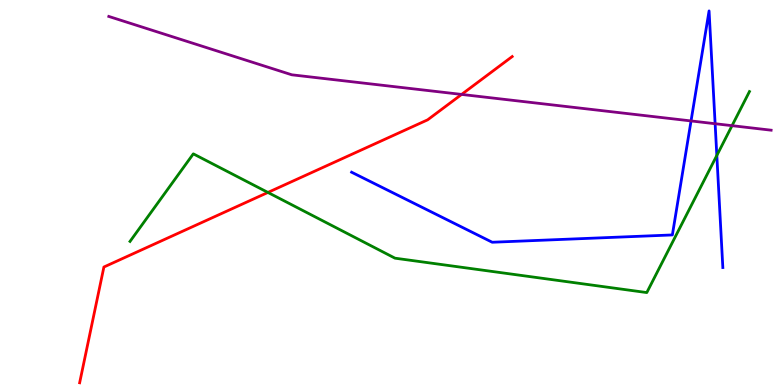[{'lines': ['blue', 'red'], 'intersections': []}, {'lines': ['green', 'red'], 'intersections': [{'x': 3.46, 'y': 5.0}]}, {'lines': ['purple', 'red'], 'intersections': [{'x': 5.96, 'y': 7.55}]}, {'lines': ['blue', 'green'], 'intersections': [{'x': 9.25, 'y': 5.96}]}, {'lines': ['blue', 'purple'], 'intersections': [{'x': 8.92, 'y': 6.86}, {'x': 9.23, 'y': 6.79}]}, {'lines': ['green', 'purple'], 'intersections': [{'x': 9.45, 'y': 6.74}]}]